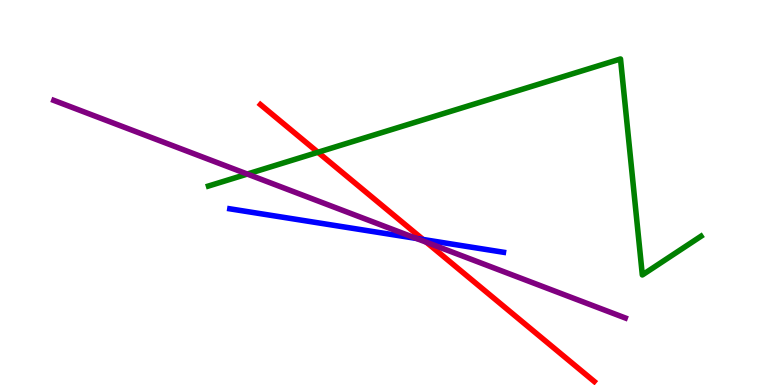[{'lines': ['blue', 'red'], 'intersections': [{'x': 5.46, 'y': 3.78}]}, {'lines': ['green', 'red'], 'intersections': [{'x': 4.1, 'y': 6.04}]}, {'lines': ['purple', 'red'], 'intersections': [{'x': 5.5, 'y': 3.71}]}, {'lines': ['blue', 'green'], 'intersections': []}, {'lines': ['blue', 'purple'], 'intersections': [{'x': 5.37, 'y': 3.81}]}, {'lines': ['green', 'purple'], 'intersections': [{'x': 3.19, 'y': 5.48}]}]